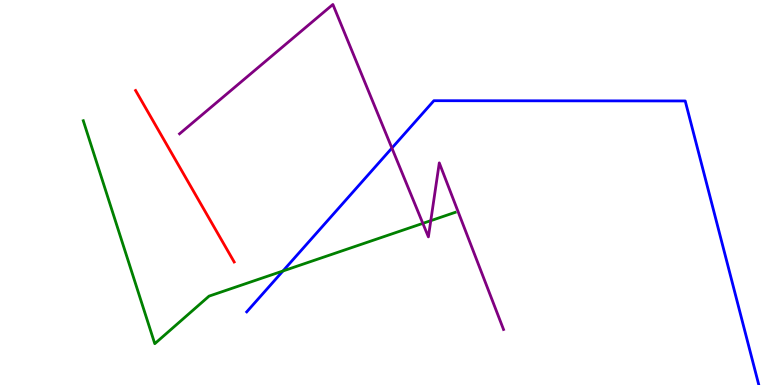[{'lines': ['blue', 'red'], 'intersections': []}, {'lines': ['green', 'red'], 'intersections': []}, {'lines': ['purple', 'red'], 'intersections': []}, {'lines': ['blue', 'green'], 'intersections': [{'x': 3.65, 'y': 2.96}]}, {'lines': ['blue', 'purple'], 'intersections': [{'x': 5.06, 'y': 6.15}]}, {'lines': ['green', 'purple'], 'intersections': [{'x': 5.46, 'y': 4.2}, {'x': 5.56, 'y': 4.27}]}]